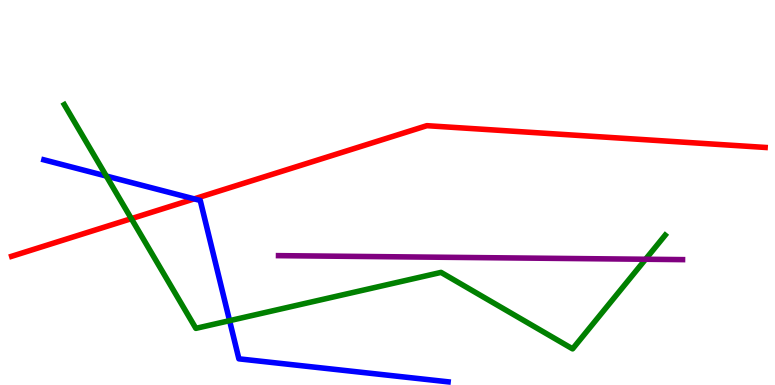[{'lines': ['blue', 'red'], 'intersections': [{'x': 2.51, 'y': 4.83}]}, {'lines': ['green', 'red'], 'intersections': [{'x': 1.69, 'y': 4.32}]}, {'lines': ['purple', 'red'], 'intersections': []}, {'lines': ['blue', 'green'], 'intersections': [{'x': 1.37, 'y': 5.43}, {'x': 2.96, 'y': 1.67}]}, {'lines': ['blue', 'purple'], 'intersections': []}, {'lines': ['green', 'purple'], 'intersections': [{'x': 8.33, 'y': 3.27}]}]